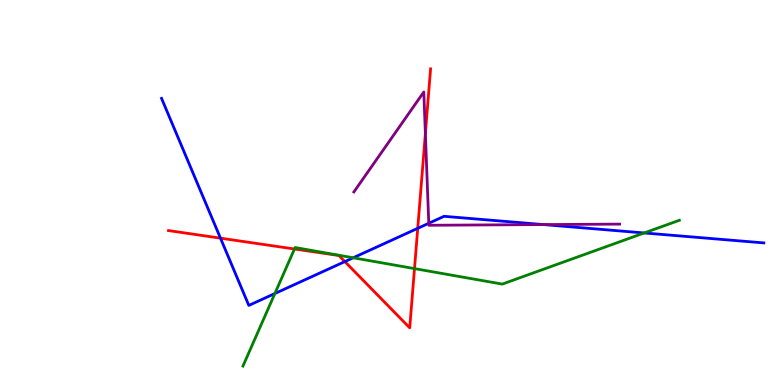[{'lines': ['blue', 'red'], 'intersections': [{'x': 2.84, 'y': 3.81}, {'x': 4.45, 'y': 3.21}, {'x': 5.39, 'y': 4.07}]}, {'lines': ['green', 'red'], 'intersections': [{'x': 3.8, 'y': 3.53}, {'x': 5.35, 'y': 3.02}]}, {'lines': ['purple', 'red'], 'intersections': [{'x': 5.49, 'y': 6.53}]}, {'lines': ['blue', 'green'], 'intersections': [{'x': 3.55, 'y': 2.38}, {'x': 4.56, 'y': 3.3}, {'x': 8.31, 'y': 3.95}]}, {'lines': ['blue', 'purple'], 'intersections': [{'x': 5.53, 'y': 4.2}, {'x': 7.01, 'y': 4.17}]}, {'lines': ['green', 'purple'], 'intersections': []}]